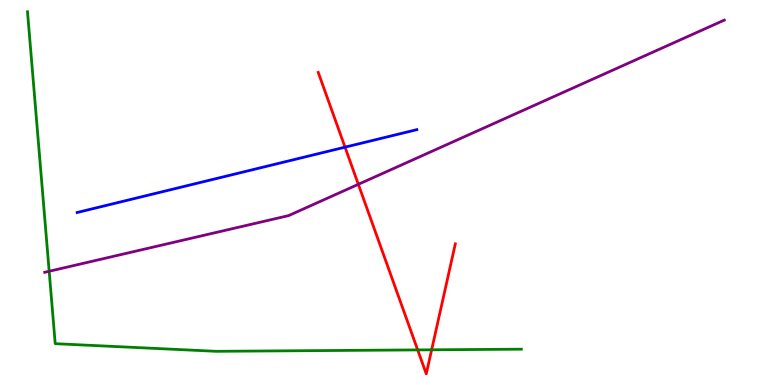[{'lines': ['blue', 'red'], 'intersections': [{'x': 4.45, 'y': 6.18}]}, {'lines': ['green', 'red'], 'intersections': [{'x': 5.39, 'y': 0.911}, {'x': 5.57, 'y': 0.914}]}, {'lines': ['purple', 'red'], 'intersections': [{'x': 4.62, 'y': 5.21}]}, {'lines': ['blue', 'green'], 'intersections': []}, {'lines': ['blue', 'purple'], 'intersections': []}, {'lines': ['green', 'purple'], 'intersections': [{'x': 0.634, 'y': 2.95}]}]